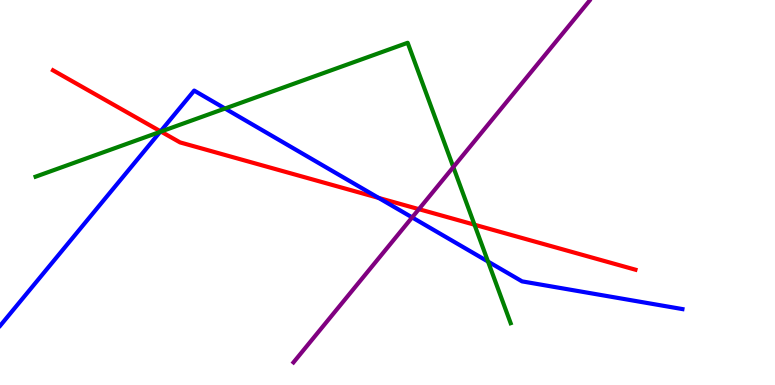[{'lines': ['blue', 'red'], 'intersections': [{'x': 2.07, 'y': 6.59}, {'x': 4.89, 'y': 4.86}]}, {'lines': ['green', 'red'], 'intersections': [{'x': 2.08, 'y': 6.58}, {'x': 6.12, 'y': 4.16}]}, {'lines': ['purple', 'red'], 'intersections': [{'x': 5.4, 'y': 4.57}]}, {'lines': ['blue', 'green'], 'intersections': [{'x': 2.07, 'y': 6.58}, {'x': 2.9, 'y': 7.18}, {'x': 6.3, 'y': 3.21}]}, {'lines': ['blue', 'purple'], 'intersections': [{'x': 5.32, 'y': 4.35}]}, {'lines': ['green', 'purple'], 'intersections': [{'x': 5.85, 'y': 5.66}]}]